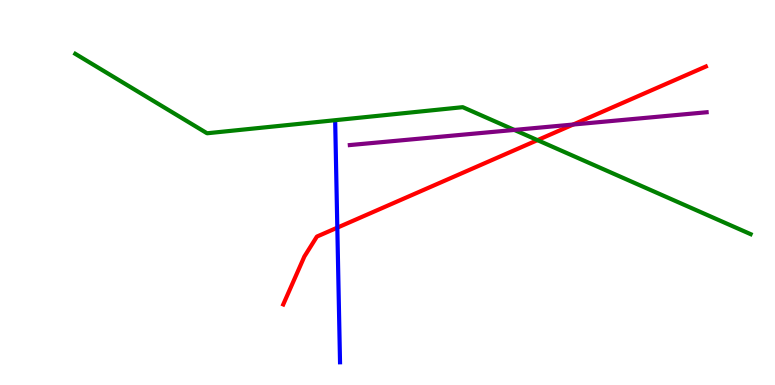[{'lines': ['blue', 'red'], 'intersections': [{'x': 4.35, 'y': 4.09}]}, {'lines': ['green', 'red'], 'intersections': [{'x': 6.94, 'y': 6.36}]}, {'lines': ['purple', 'red'], 'intersections': [{'x': 7.4, 'y': 6.77}]}, {'lines': ['blue', 'green'], 'intersections': []}, {'lines': ['blue', 'purple'], 'intersections': []}, {'lines': ['green', 'purple'], 'intersections': [{'x': 6.64, 'y': 6.63}]}]